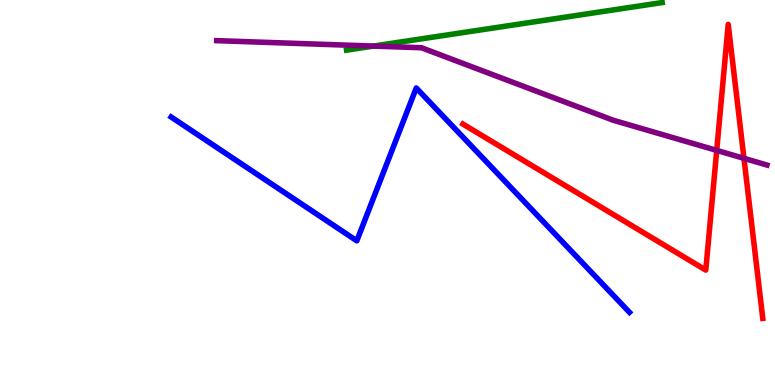[{'lines': ['blue', 'red'], 'intersections': []}, {'lines': ['green', 'red'], 'intersections': []}, {'lines': ['purple', 'red'], 'intersections': [{'x': 9.25, 'y': 6.09}, {'x': 9.6, 'y': 5.89}]}, {'lines': ['blue', 'green'], 'intersections': []}, {'lines': ['blue', 'purple'], 'intersections': []}, {'lines': ['green', 'purple'], 'intersections': [{'x': 4.82, 'y': 8.8}]}]